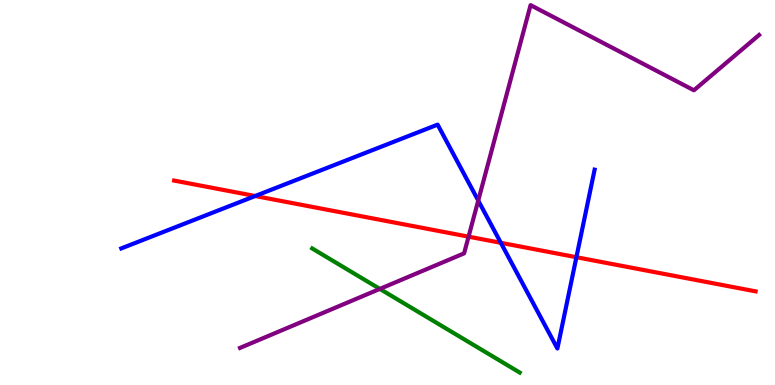[{'lines': ['blue', 'red'], 'intersections': [{'x': 3.29, 'y': 4.91}, {'x': 6.46, 'y': 3.69}, {'x': 7.44, 'y': 3.32}]}, {'lines': ['green', 'red'], 'intersections': []}, {'lines': ['purple', 'red'], 'intersections': [{'x': 6.05, 'y': 3.85}]}, {'lines': ['blue', 'green'], 'intersections': []}, {'lines': ['blue', 'purple'], 'intersections': [{'x': 6.17, 'y': 4.79}]}, {'lines': ['green', 'purple'], 'intersections': [{'x': 4.9, 'y': 2.5}]}]